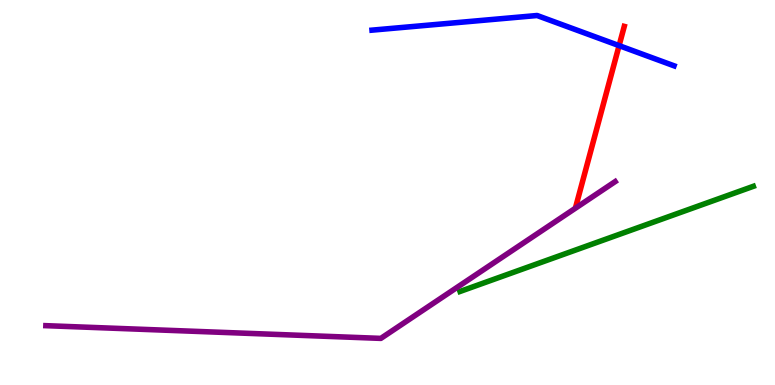[{'lines': ['blue', 'red'], 'intersections': [{'x': 7.99, 'y': 8.82}]}, {'lines': ['green', 'red'], 'intersections': []}, {'lines': ['purple', 'red'], 'intersections': []}, {'lines': ['blue', 'green'], 'intersections': []}, {'lines': ['blue', 'purple'], 'intersections': []}, {'lines': ['green', 'purple'], 'intersections': []}]